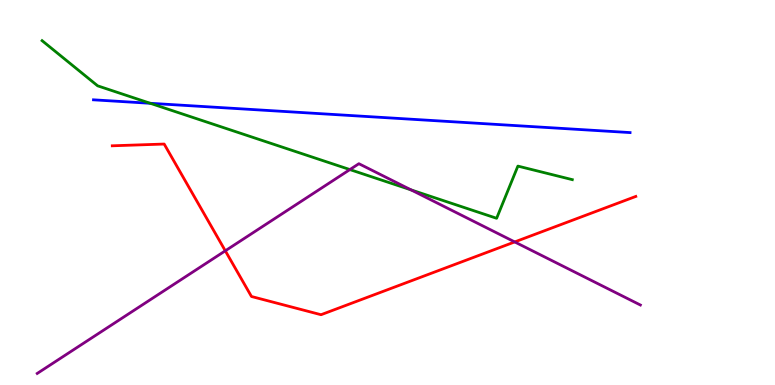[{'lines': ['blue', 'red'], 'intersections': []}, {'lines': ['green', 'red'], 'intersections': []}, {'lines': ['purple', 'red'], 'intersections': [{'x': 2.91, 'y': 3.49}, {'x': 6.64, 'y': 3.72}]}, {'lines': ['blue', 'green'], 'intersections': [{'x': 1.94, 'y': 7.32}]}, {'lines': ['blue', 'purple'], 'intersections': []}, {'lines': ['green', 'purple'], 'intersections': [{'x': 4.51, 'y': 5.6}, {'x': 5.3, 'y': 5.07}]}]